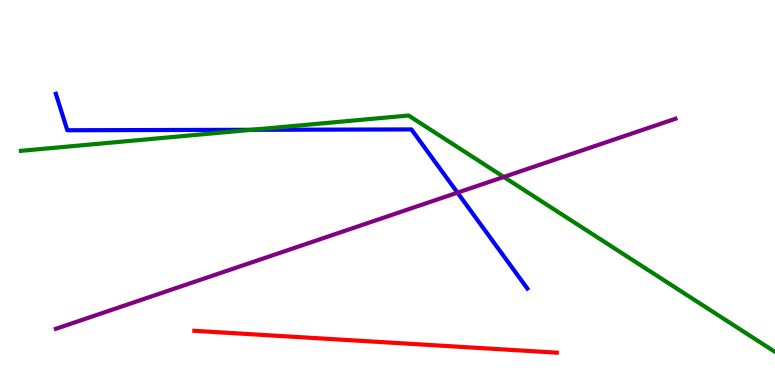[{'lines': ['blue', 'red'], 'intersections': []}, {'lines': ['green', 'red'], 'intersections': []}, {'lines': ['purple', 'red'], 'intersections': []}, {'lines': ['blue', 'green'], 'intersections': [{'x': 3.25, 'y': 6.63}]}, {'lines': ['blue', 'purple'], 'intersections': [{'x': 5.9, 'y': 5.0}]}, {'lines': ['green', 'purple'], 'intersections': [{'x': 6.5, 'y': 5.4}]}]